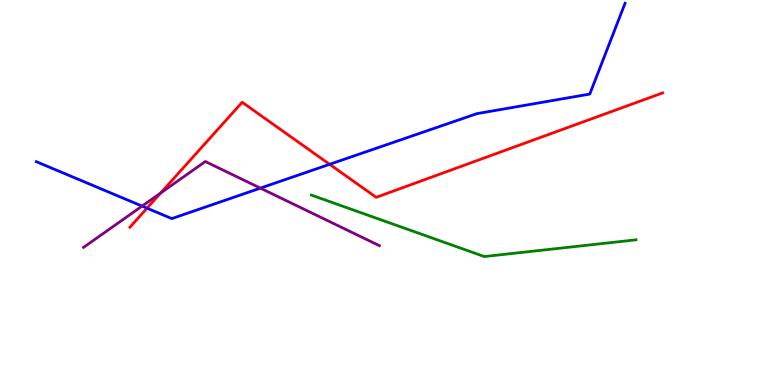[{'lines': ['blue', 'red'], 'intersections': [{'x': 1.9, 'y': 4.59}, {'x': 4.25, 'y': 5.73}]}, {'lines': ['green', 'red'], 'intersections': []}, {'lines': ['purple', 'red'], 'intersections': [{'x': 2.07, 'y': 4.99}]}, {'lines': ['blue', 'green'], 'intersections': []}, {'lines': ['blue', 'purple'], 'intersections': [{'x': 1.83, 'y': 4.65}, {'x': 3.36, 'y': 5.11}]}, {'lines': ['green', 'purple'], 'intersections': []}]